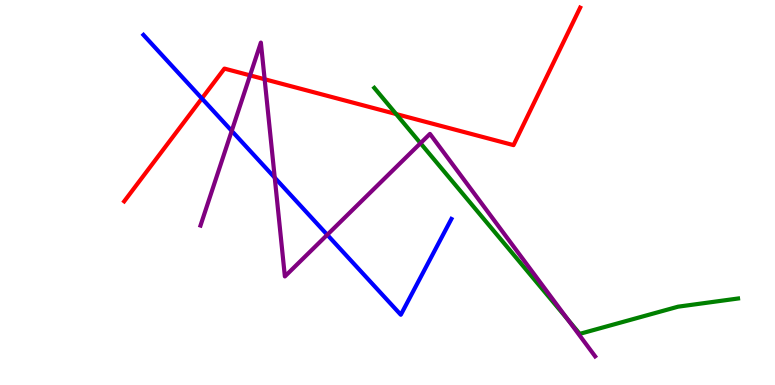[{'lines': ['blue', 'red'], 'intersections': [{'x': 2.6, 'y': 7.44}]}, {'lines': ['green', 'red'], 'intersections': [{'x': 5.11, 'y': 7.04}]}, {'lines': ['purple', 'red'], 'intersections': [{'x': 3.23, 'y': 8.04}, {'x': 3.41, 'y': 7.94}]}, {'lines': ['blue', 'green'], 'intersections': []}, {'lines': ['blue', 'purple'], 'intersections': [{'x': 2.99, 'y': 6.6}, {'x': 3.54, 'y': 5.39}, {'x': 4.22, 'y': 3.9}]}, {'lines': ['green', 'purple'], 'intersections': [{'x': 5.43, 'y': 6.28}, {'x': 7.33, 'y': 1.7}]}]